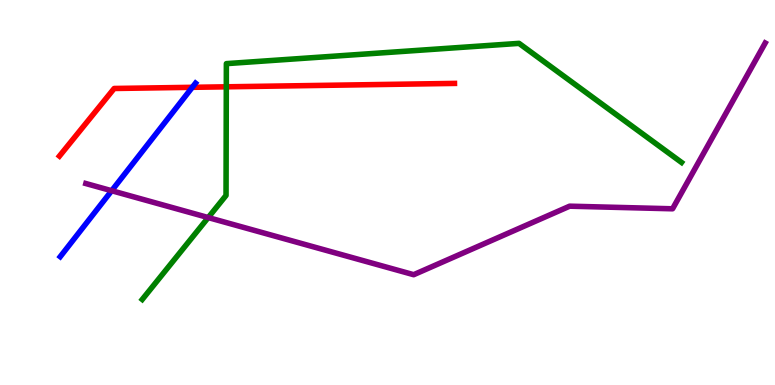[{'lines': ['blue', 'red'], 'intersections': [{'x': 2.48, 'y': 7.73}]}, {'lines': ['green', 'red'], 'intersections': [{'x': 2.92, 'y': 7.75}]}, {'lines': ['purple', 'red'], 'intersections': []}, {'lines': ['blue', 'green'], 'intersections': []}, {'lines': ['blue', 'purple'], 'intersections': [{'x': 1.44, 'y': 5.05}]}, {'lines': ['green', 'purple'], 'intersections': [{'x': 2.69, 'y': 4.35}]}]